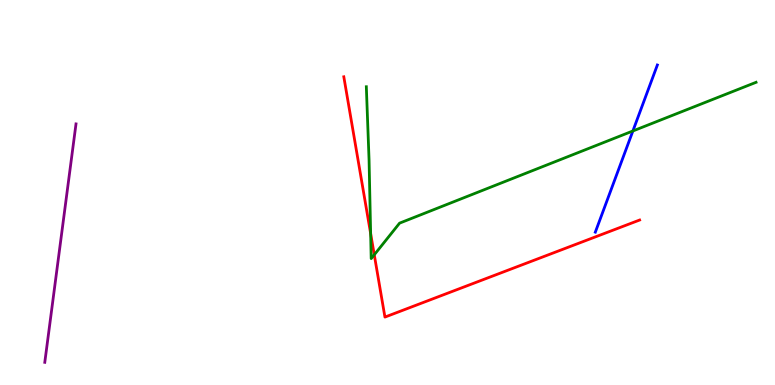[{'lines': ['blue', 'red'], 'intersections': []}, {'lines': ['green', 'red'], 'intersections': [{'x': 4.78, 'y': 3.93}, {'x': 4.83, 'y': 3.38}]}, {'lines': ['purple', 'red'], 'intersections': []}, {'lines': ['blue', 'green'], 'intersections': [{'x': 8.17, 'y': 6.6}]}, {'lines': ['blue', 'purple'], 'intersections': []}, {'lines': ['green', 'purple'], 'intersections': []}]